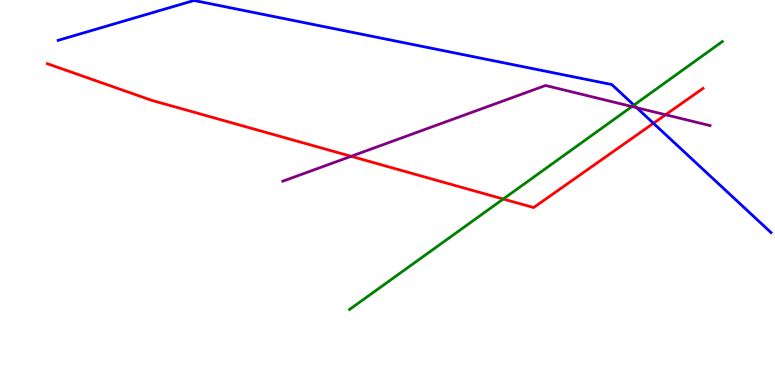[{'lines': ['blue', 'red'], 'intersections': [{'x': 8.43, 'y': 6.8}]}, {'lines': ['green', 'red'], 'intersections': [{'x': 6.49, 'y': 4.83}]}, {'lines': ['purple', 'red'], 'intersections': [{'x': 4.53, 'y': 5.94}, {'x': 8.59, 'y': 7.02}]}, {'lines': ['blue', 'green'], 'intersections': [{'x': 8.18, 'y': 7.27}]}, {'lines': ['blue', 'purple'], 'intersections': [{'x': 8.22, 'y': 7.2}]}, {'lines': ['green', 'purple'], 'intersections': [{'x': 8.15, 'y': 7.23}]}]